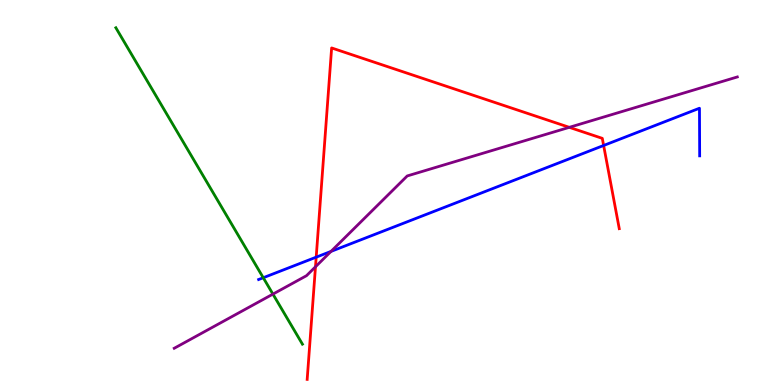[{'lines': ['blue', 'red'], 'intersections': [{'x': 4.08, 'y': 3.32}, {'x': 7.79, 'y': 6.22}]}, {'lines': ['green', 'red'], 'intersections': []}, {'lines': ['purple', 'red'], 'intersections': [{'x': 4.07, 'y': 3.07}, {'x': 7.35, 'y': 6.69}]}, {'lines': ['blue', 'green'], 'intersections': [{'x': 3.4, 'y': 2.79}]}, {'lines': ['blue', 'purple'], 'intersections': [{'x': 4.27, 'y': 3.47}]}, {'lines': ['green', 'purple'], 'intersections': [{'x': 3.52, 'y': 2.36}]}]